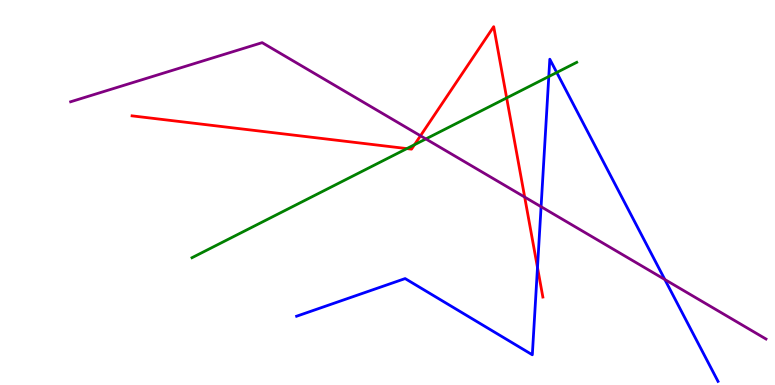[{'lines': ['blue', 'red'], 'intersections': [{'x': 6.94, 'y': 3.05}]}, {'lines': ['green', 'red'], 'intersections': [{'x': 5.25, 'y': 6.14}, {'x': 5.35, 'y': 6.24}, {'x': 6.54, 'y': 7.46}]}, {'lines': ['purple', 'red'], 'intersections': [{'x': 5.43, 'y': 6.47}, {'x': 6.77, 'y': 4.88}]}, {'lines': ['blue', 'green'], 'intersections': [{'x': 7.08, 'y': 8.01}, {'x': 7.18, 'y': 8.12}]}, {'lines': ['blue', 'purple'], 'intersections': [{'x': 6.98, 'y': 4.63}, {'x': 8.58, 'y': 2.74}]}, {'lines': ['green', 'purple'], 'intersections': [{'x': 5.5, 'y': 6.39}]}]